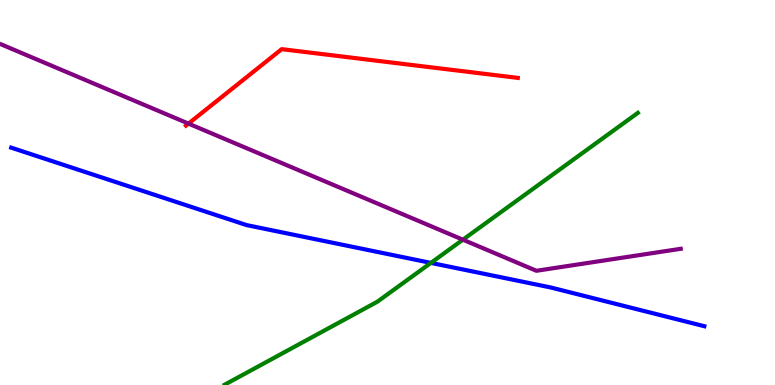[{'lines': ['blue', 'red'], 'intersections': []}, {'lines': ['green', 'red'], 'intersections': []}, {'lines': ['purple', 'red'], 'intersections': [{'x': 2.43, 'y': 6.79}]}, {'lines': ['blue', 'green'], 'intersections': [{'x': 5.56, 'y': 3.17}]}, {'lines': ['blue', 'purple'], 'intersections': []}, {'lines': ['green', 'purple'], 'intersections': [{'x': 5.97, 'y': 3.77}]}]